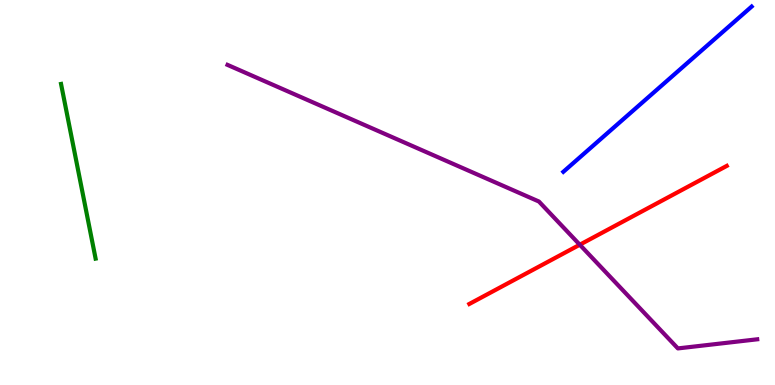[{'lines': ['blue', 'red'], 'intersections': []}, {'lines': ['green', 'red'], 'intersections': []}, {'lines': ['purple', 'red'], 'intersections': [{'x': 7.48, 'y': 3.64}]}, {'lines': ['blue', 'green'], 'intersections': []}, {'lines': ['blue', 'purple'], 'intersections': []}, {'lines': ['green', 'purple'], 'intersections': []}]